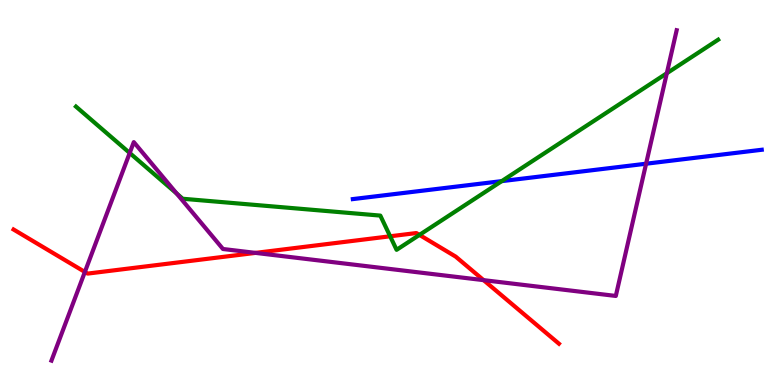[{'lines': ['blue', 'red'], 'intersections': []}, {'lines': ['green', 'red'], 'intersections': [{'x': 5.03, 'y': 3.86}, {'x': 5.41, 'y': 3.9}]}, {'lines': ['purple', 'red'], 'intersections': [{'x': 1.1, 'y': 2.94}, {'x': 3.3, 'y': 3.43}, {'x': 6.24, 'y': 2.72}]}, {'lines': ['blue', 'green'], 'intersections': [{'x': 6.47, 'y': 5.3}]}, {'lines': ['blue', 'purple'], 'intersections': [{'x': 8.34, 'y': 5.75}]}, {'lines': ['green', 'purple'], 'intersections': [{'x': 1.67, 'y': 6.03}, {'x': 2.28, 'y': 4.97}, {'x': 8.6, 'y': 8.1}]}]